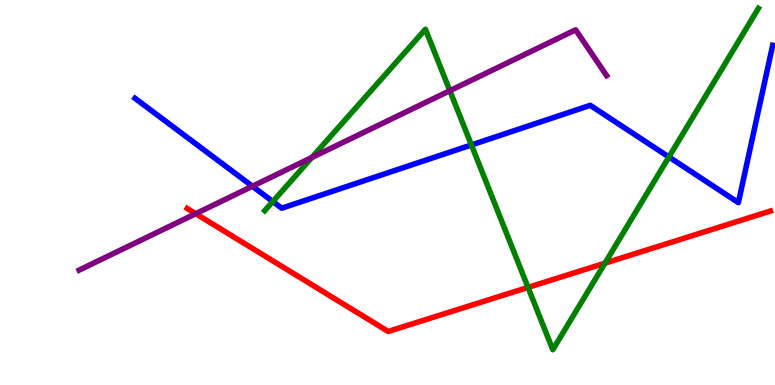[{'lines': ['blue', 'red'], 'intersections': []}, {'lines': ['green', 'red'], 'intersections': [{'x': 6.81, 'y': 2.53}, {'x': 7.81, 'y': 3.16}]}, {'lines': ['purple', 'red'], 'intersections': [{'x': 2.53, 'y': 4.45}]}, {'lines': ['blue', 'green'], 'intersections': [{'x': 3.52, 'y': 4.77}, {'x': 6.08, 'y': 6.23}, {'x': 8.63, 'y': 5.92}]}, {'lines': ['blue', 'purple'], 'intersections': [{'x': 3.26, 'y': 5.16}]}, {'lines': ['green', 'purple'], 'intersections': [{'x': 4.02, 'y': 5.91}, {'x': 5.8, 'y': 7.64}]}]